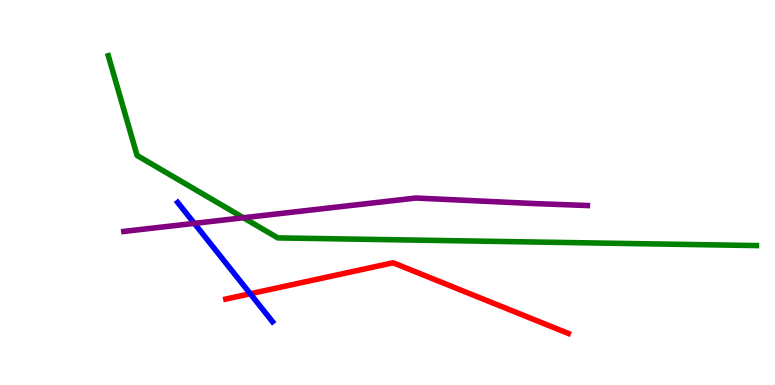[{'lines': ['blue', 'red'], 'intersections': [{'x': 3.23, 'y': 2.37}]}, {'lines': ['green', 'red'], 'intersections': []}, {'lines': ['purple', 'red'], 'intersections': []}, {'lines': ['blue', 'green'], 'intersections': []}, {'lines': ['blue', 'purple'], 'intersections': [{'x': 2.51, 'y': 4.2}]}, {'lines': ['green', 'purple'], 'intersections': [{'x': 3.14, 'y': 4.34}]}]